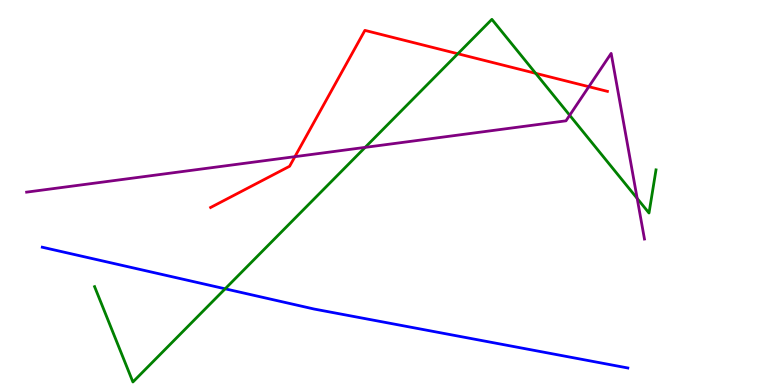[{'lines': ['blue', 'red'], 'intersections': []}, {'lines': ['green', 'red'], 'intersections': [{'x': 5.91, 'y': 8.6}, {'x': 6.91, 'y': 8.1}]}, {'lines': ['purple', 'red'], 'intersections': [{'x': 3.81, 'y': 5.93}, {'x': 7.6, 'y': 7.75}]}, {'lines': ['blue', 'green'], 'intersections': [{'x': 2.91, 'y': 2.5}]}, {'lines': ['blue', 'purple'], 'intersections': []}, {'lines': ['green', 'purple'], 'intersections': [{'x': 4.71, 'y': 6.17}, {'x': 7.35, 'y': 7.01}, {'x': 8.22, 'y': 4.85}]}]